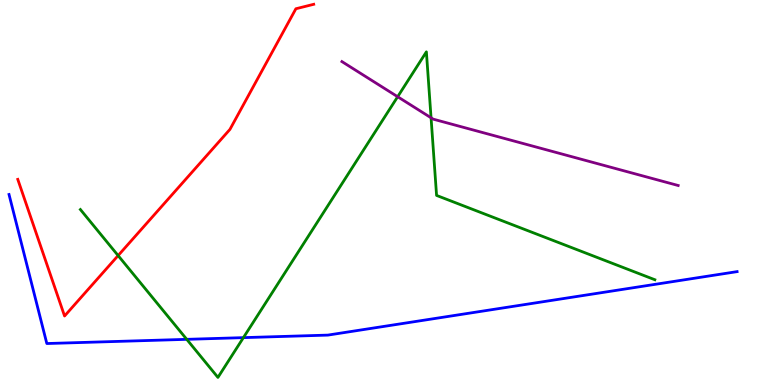[{'lines': ['blue', 'red'], 'intersections': []}, {'lines': ['green', 'red'], 'intersections': [{'x': 1.52, 'y': 3.36}]}, {'lines': ['purple', 'red'], 'intersections': []}, {'lines': ['blue', 'green'], 'intersections': [{'x': 2.41, 'y': 1.19}, {'x': 3.14, 'y': 1.23}]}, {'lines': ['blue', 'purple'], 'intersections': []}, {'lines': ['green', 'purple'], 'intersections': [{'x': 5.13, 'y': 7.49}, {'x': 5.56, 'y': 6.94}]}]